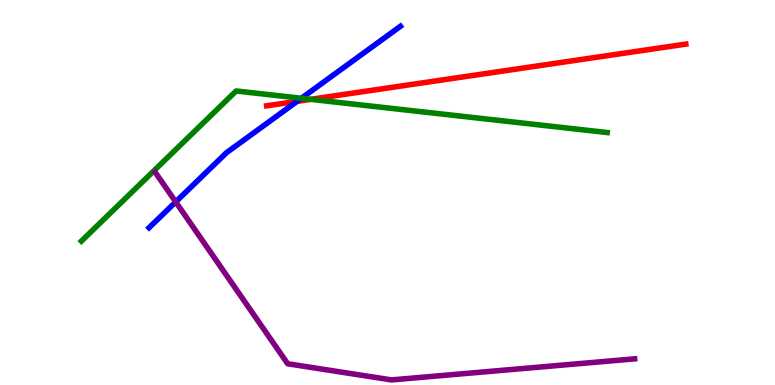[{'lines': ['blue', 'red'], 'intersections': [{'x': 3.83, 'y': 7.37}]}, {'lines': ['green', 'red'], 'intersections': [{'x': 4.01, 'y': 7.42}]}, {'lines': ['purple', 'red'], 'intersections': []}, {'lines': ['blue', 'green'], 'intersections': [{'x': 3.89, 'y': 7.45}]}, {'lines': ['blue', 'purple'], 'intersections': [{'x': 2.27, 'y': 4.76}]}, {'lines': ['green', 'purple'], 'intersections': []}]